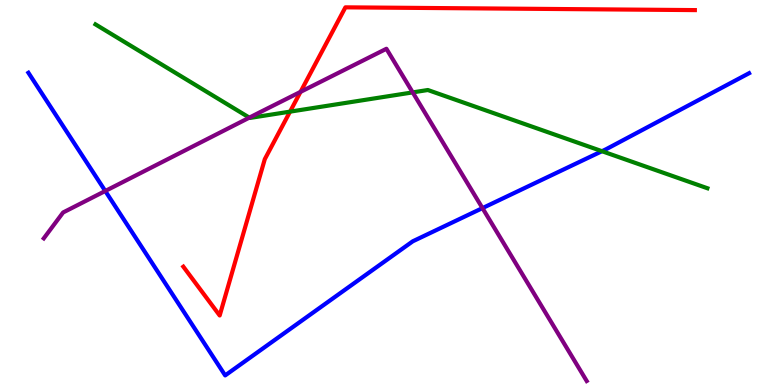[{'lines': ['blue', 'red'], 'intersections': []}, {'lines': ['green', 'red'], 'intersections': [{'x': 3.74, 'y': 7.1}]}, {'lines': ['purple', 'red'], 'intersections': [{'x': 3.88, 'y': 7.61}]}, {'lines': ['blue', 'green'], 'intersections': [{'x': 7.77, 'y': 6.07}]}, {'lines': ['blue', 'purple'], 'intersections': [{'x': 1.36, 'y': 5.04}, {'x': 6.23, 'y': 4.59}]}, {'lines': ['green', 'purple'], 'intersections': [{'x': 3.22, 'y': 6.94}, {'x': 5.33, 'y': 7.6}]}]